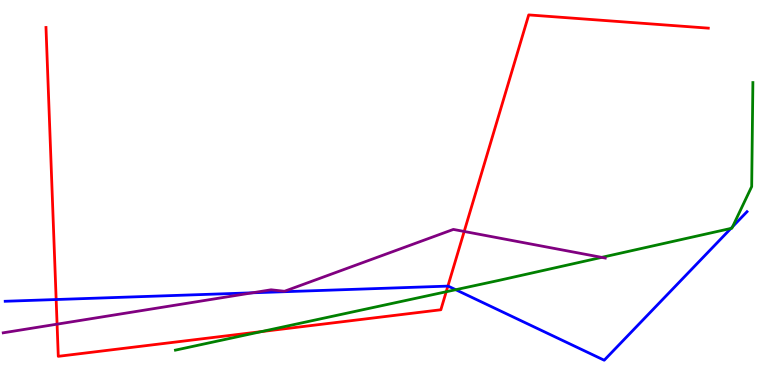[{'lines': ['blue', 'red'], 'intersections': [{'x': 0.725, 'y': 2.22}, {'x': 5.78, 'y': 2.57}]}, {'lines': ['green', 'red'], 'intersections': [{'x': 3.37, 'y': 1.39}, {'x': 5.76, 'y': 2.42}]}, {'lines': ['purple', 'red'], 'intersections': [{'x': 0.737, 'y': 1.58}, {'x': 5.99, 'y': 3.99}]}, {'lines': ['blue', 'green'], 'intersections': [{'x': 5.88, 'y': 2.48}, {'x': 9.43, 'y': 4.07}, {'x': 9.45, 'y': 4.11}]}, {'lines': ['blue', 'purple'], 'intersections': [{'x': 3.26, 'y': 2.39}]}, {'lines': ['green', 'purple'], 'intersections': [{'x': 7.76, 'y': 3.32}]}]